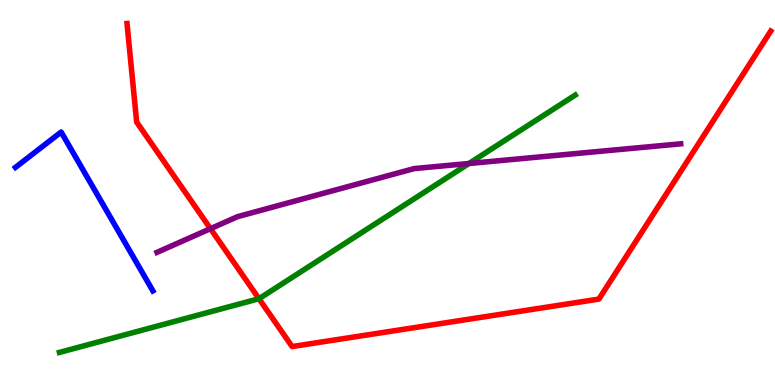[{'lines': ['blue', 'red'], 'intersections': []}, {'lines': ['green', 'red'], 'intersections': [{'x': 3.34, 'y': 2.24}]}, {'lines': ['purple', 'red'], 'intersections': [{'x': 2.72, 'y': 4.06}]}, {'lines': ['blue', 'green'], 'intersections': []}, {'lines': ['blue', 'purple'], 'intersections': []}, {'lines': ['green', 'purple'], 'intersections': [{'x': 6.05, 'y': 5.75}]}]